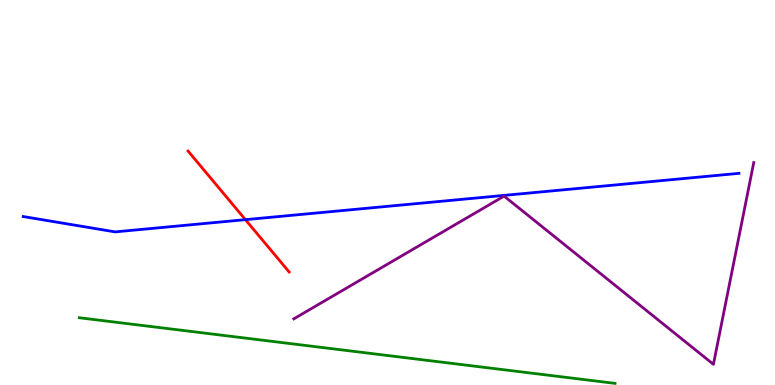[{'lines': ['blue', 'red'], 'intersections': [{'x': 3.17, 'y': 4.29}]}, {'lines': ['green', 'red'], 'intersections': []}, {'lines': ['purple', 'red'], 'intersections': []}, {'lines': ['blue', 'green'], 'intersections': []}, {'lines': ['blue', 'purple'], 'intersections': []}, {'lines': ['green', 'purple'], 'intersections': []}]